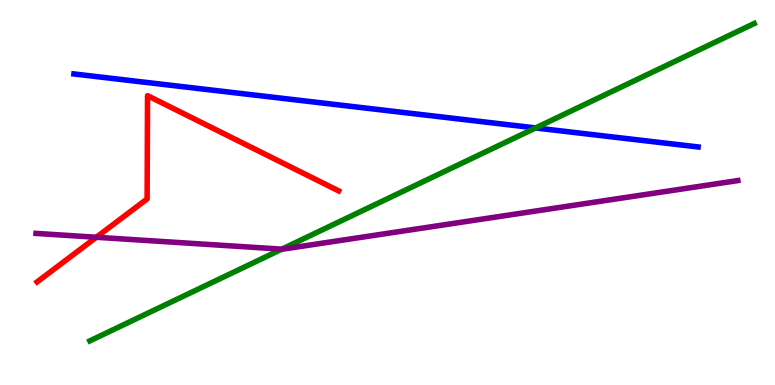[{'lines': ['blue', 'red'], 'intersections': []}, {'lines': ['green', 'red'], 'intersections': []}, {'lines': ['purple', 'red'], 'intersections': [{'x': 1.24, 'y': 3.84}]}, {'lines': ['blue', 'green'], 'intersections': [{'x': 6.91, 'y': 6.68}]}, {'lines': ['blue', 'purple'], 'intersections': []}, {'lines': ['green', 'purple'], 'intersections': [{'x': 3.64, 'y': 3.53}]}]